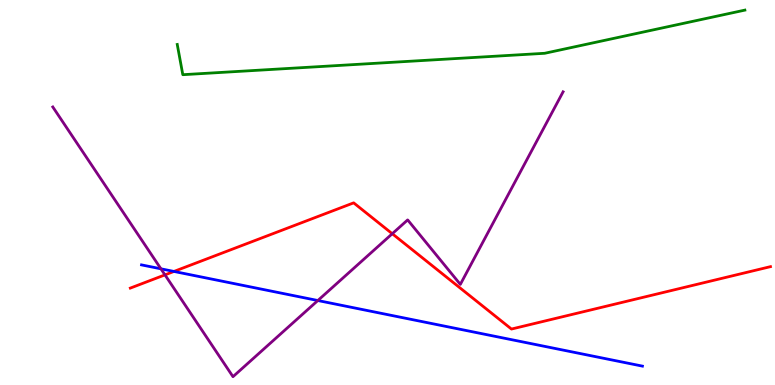[{'lines': ['blue', 'red'], 'intersections': [{'x': 2.24, 'y': 2.95}]}, {'lines': ['green', 'red'], 'intersections': []}, {'lines': ['purple', 'red'], 'intersections': [{'x': 2.13, 'y': 2.86}, {'x': 5.06, 'y': 3.93}]}, {'lines': ['blue', 'green'], 'intersections': []}, {'lines': ['blue', 'purple'], 'intersections': [{'x': 2.08, 'y': 3.02}, {'x': 4.1, 'y': 2.19}]}, {'lines': ['green', 'purple'], 'intersections': []}]